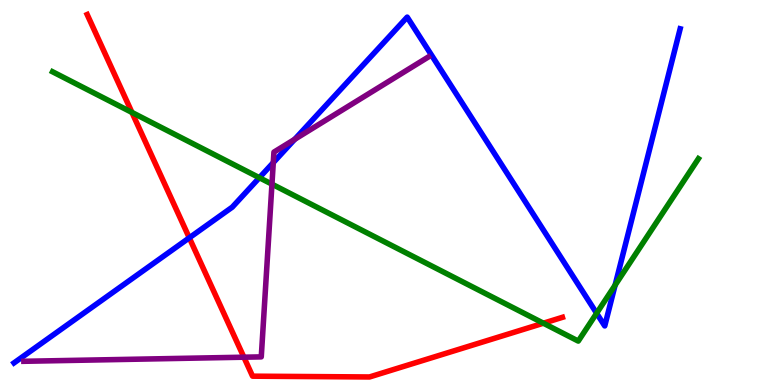[{'lines': ['blue', 'red'], 'intersections': [{'x': 2.44, 'y': 3.82}]}, {'lines': ['green', 'red'], 'intersections': [{'x': 1.7, 'y': 7.08}, {'x': 7.01, 'y': 1.6}]}, {'lines': ['purple', 'red'], 'intersections': [{'x': 3.15, 'y': 0.722}]}, {'lines': ['blue', 'green'], 'intersections': [{'x': 3.35, 'y': 5.38}, {'x': 7.7, 'y': 1.86}, {'x': 7.94, 'y': 2.59}]}, {'lines': ['blue', 'purple'], 'intersections': [{'x': 3.53, 'y': 5.78}, {'x': 3.8, 'y': 6.38}]}, {'lines': ['green', 'purple'], 'intersections': [{'x': 3.51, 'y': 5.22}]}]